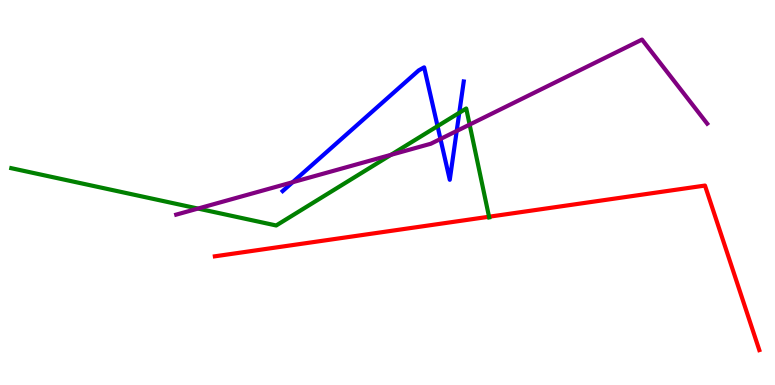[{'lines': ['blue', 'red'], 'intersections': []}, {'lines': ['green', 'red'], 'intersections': [{'x': 6.31, 'y': 4.37}]}, {'lines': ['purple', 'red'], 'intersections': []}, {'lines': ['blue', 'green'], 'intersections': [{'x': 5.65, 'y': 6.72}, {'x': 5.93, 'y': 7.07}]}, {'lines': ['blue', 'purple'], 'intersections': [{'x': 3.78, 'y': 5.27}, {'x': 5.68, 'y': 6.39}, {'x': 5.89, 'y': 6.6}]}, {'lines': ['green', 'purple'], 'intersections': [{'x': 2.55, 'y': 4.58}, {'x': 5.04, 'y': 5.98}, {'x': 6.06, 'y': 6.76}]}]